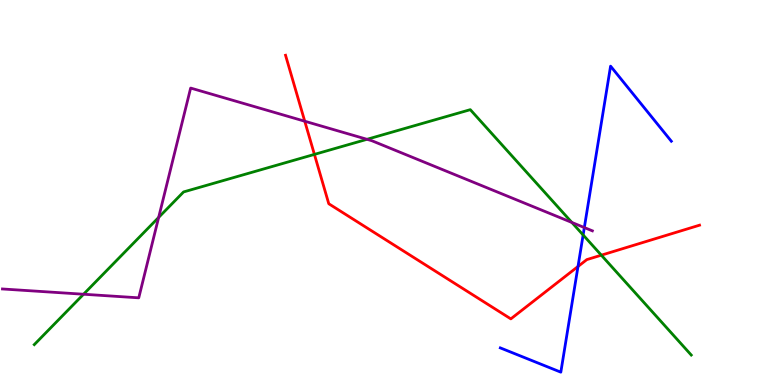[{'lines': ['blue', 'red'], 'intersections': [{'x': 7.46, 'y': 3.08}]}, {'lines': ['green', 'red'], 'intersections': [{'x': 4.06, 'y': 5.99}, {'x': 7.76, 'y': 3.37}]}, {'lines': ['purple', 'red'], 'intersections': [{'x': 3.93, 'y': 6.85}]}, {'lines': ['blue', 'green'], 'intersections': [{'x': 7.52, 'y': 3.9}]}, {'lines': ['blue', 'purple'], 'intersections': [{'x': 7.54, 'y': 4.09}]}, {'lines': ['green', 'purple'], 'intersections': [{'x': 1.08, 'y': 2.36}, {'x': 2.05, 'y': 4.35}, {'x': 4.74, 'y': 6.38}, {'x': 7.38, 'y': 4.22}]}]